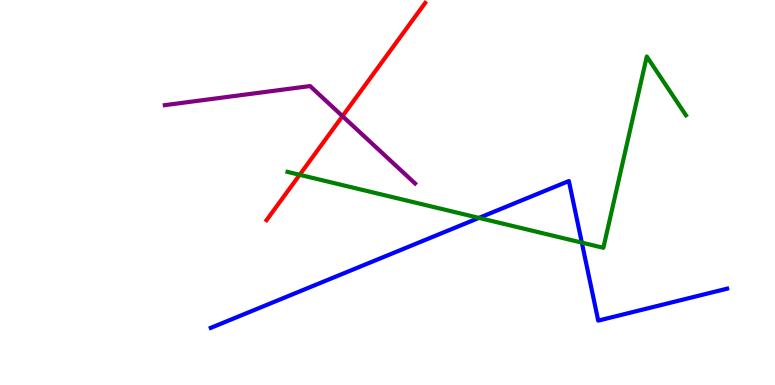[{'lines': ['blue', 'red'], 'intersections': []}, {'lines': ['green', 'red'], 'intersections': [{'x': 3.87, 'y': 5.46}]}, {'lines': ['purple', 'red'], 'intersections': [{'x': 4.42, 'y': 6.98}]}, {'lines': ['blue', 'green'], 'intersections': [{'x': 6.18, 'y': 4.34}, {'x': 7.51, 'y': 3.7}]}, {'lines': ['blue', 'purple'], 'intersections': []}, {'lines': ['green', 'purple'], 'intersections': []}]